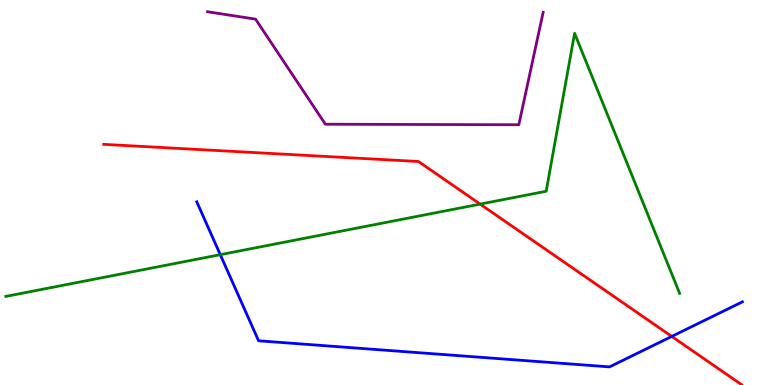[{'lines': ['blue', 'red'], 'intersections': [{'x': 8.67, 'y': 1.26}]}, {'lines': ['green', 'red'], 'intersections': [{'x': 6.2, 'y': 4.7}]}, {'lines': ['purple', 'red'], 'intersections': []}, {'lines': ['blue', 'green'], 'intersections': [{'x': 2.84, 'y': 3.39}]}, {'lines': ['blue', 'purple'], 'intersections': []}, {'lines': ['green', 'purple'], 'intersections': []}]